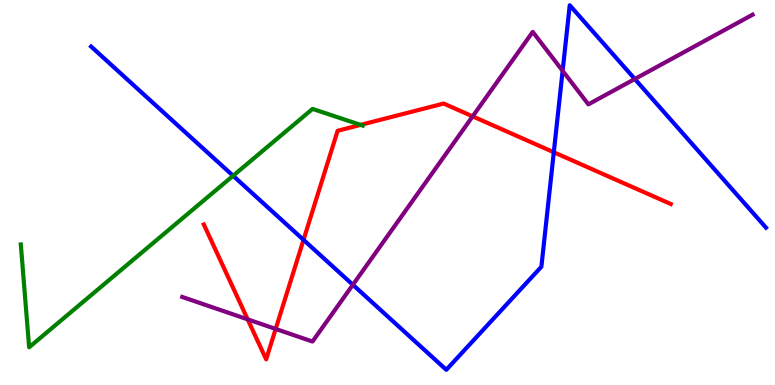[{'lines': ['blue', 'red'], 'intersections': [{'x': 3.92, 'y': 3.77}, {'x': 7.15, 'y': 6.05}]}, {'lines': ['green', 'red'], 'intersections': [{'x': 4.65, 'y': 6.76}]}, {'lines': ['purple', 'red'], 'intersections': [{'x': 3.2, 'y': 1.7}, {'x': 3.56, 'y': 1.46}, {'x': 6.1, 'y': 6.98}]}, {'lines': ['blue', 'green'], 'intersections': [{'x': 3.01, 'y': 5.43}]}, {'lines': ['blue', 'purple'], 'intersections': [{'x': 4.55, 'y': 2.6}, {'x': 7.26, 'y': 8.16}, {'x': 8.19, 'y': 7.95}]}, {'lines': ['green', 'purple'], 'intersections': []}]